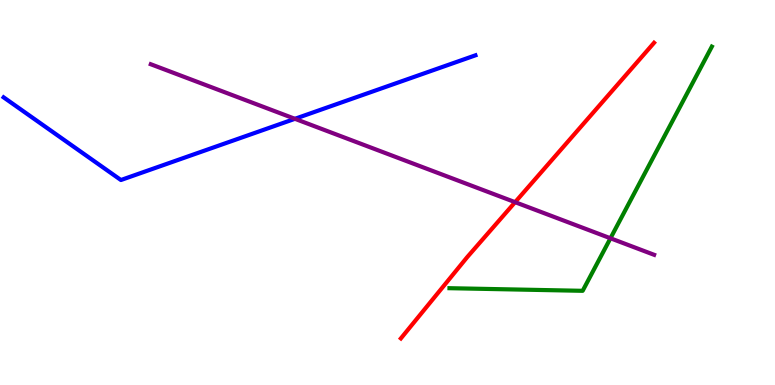[{'lines': ['blue', 'red'], 'intersections': []}, {'lines': ['green', 'red'], 'intersections': []}, {'lines': ['purple', 'red'], 'intersections': [{'x': 6.65, 'y': 4.75}]}, {'lines': ['blue', 'green'], 'intersections': []}, {'lines': ['blue', 'purple'], 'intersections': [{'x': 3.81, 'y': 6.91}]}, {'lines': ['green', 'purple'], 'intersections': [{'x': 7.88, 'y': 3.81}]}]